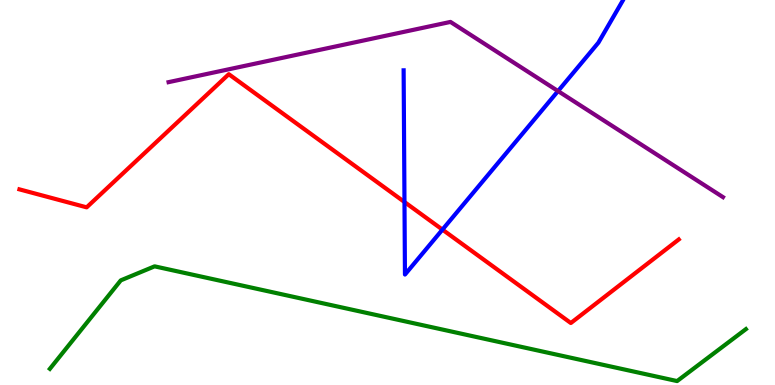[{'lines': ['blue', 'red'], 'intersections': [{'x': 5.22, 'y': 4.75}, {'x': 5.71, 'y': 4.04}]}, {'lines': ['green', 'red'], 'intersections': []}, {'lines': ['purple', 'red'], 'intersections': []}, {'lines': ['blue', 'green'], 'intersections': []}, {'lines': ['blue', 'purple'], 'intersections': [{'x': 7.2, 'y': 7.63}]}, {'lines': ['green', 'purple'], 'intersections': []}]